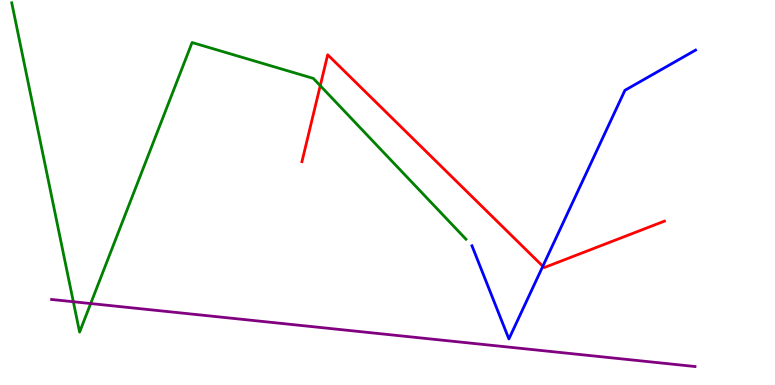[{'lines': ['blue', 'red'], 'intersections': [{'x': 7.0, 'y': 3.08}]}, {'lines': ['green', 'red'], 'intersections': [{'x': 4.13, 'y': 7.77}]}, {'lines': ['purple', 'red'], 'intersections': []}, {'lines': ['blue', 'green'], 'intersections': []}, {'lines': ['blue', 'purple'], 'intersections': []}, {'lines': ['green', 'purple'], 'intersections': [{'x': 0.946, 'y': 2.16}, {'x': 1.17, 'y': 2.12}]}]